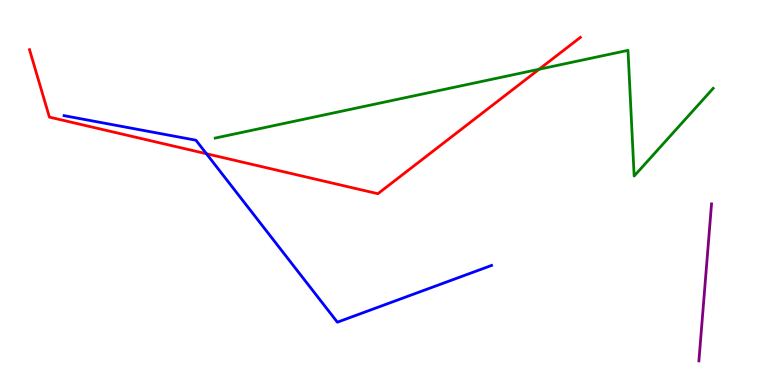[{'lines': ['blue', 'red'], 'intersections': [{'x': 2.66, 'y': 6.01}]}, {'lines': ['green', 'red'], 'intersections': [{'x': 6.96, 'y': 8.2}]}, {'lines': ['purple', 'red'], 'intersections': []}, {'lines': ['blue', 'green'], 'intersections': []}, {'lines': ['blue', 'purple'], 'intersections': []}, {'lines': ['green', 'purple'], 'intersections': []}]